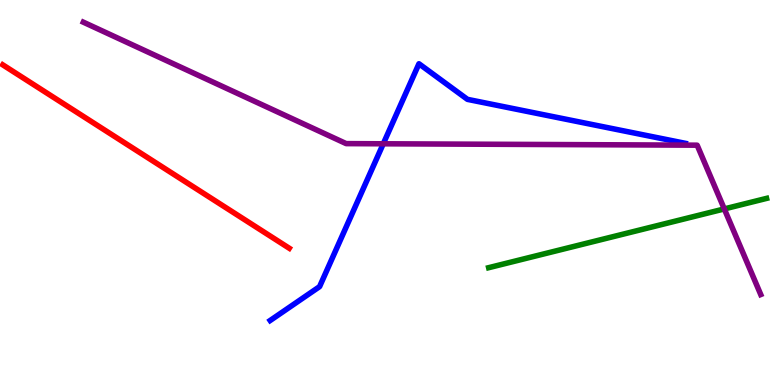[{'lines': ['blue', 'red'], 'intersections': []}, {'lines': ['green', 'red'], 'intersections': []}, {'lines': ['purple', 'red'], 'intersections': []}, {'lines': ['blue', 'green'], 'intersections': []}, {'lines': ['blue', 'purple'], 'intersections': [{'x': 4.95, 'y': 6.27}]}, {'lines': ['green', 'purple'], 'intersections': [{'x': 9.35, 'y': 4.57}]}]